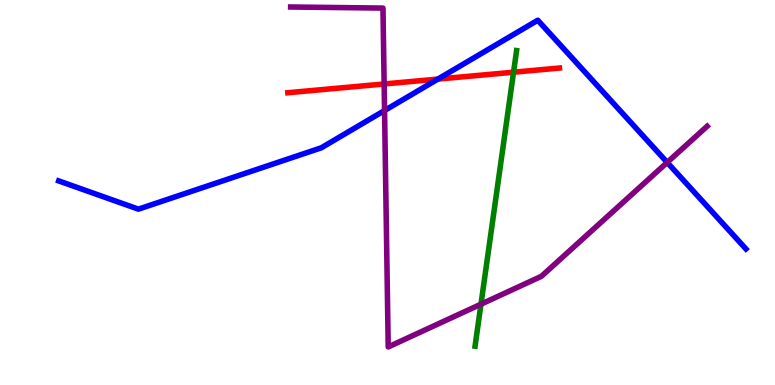[{'lines': ['blue', 'red'], 'intersections': [{'x': 5.65, 'y': 7.95}]}, {'lines': ['green', 'red'], 'intersections': [{'x': 6.63, 'y': 8.12}]}, {'lines': ['purple', 'red'], 'intersections': [{'x': 4.96, 'y': 7.82}]}, {'lines': ['blue', 'green'], 'intersections': []}, {'lines': ['blue', 'purple'], 'intersections': [{'x': 4.96, 'y': 7.13}, {'x': 8.61, 'y': 5.78}]}, {'lines': ['green', 'purple'], 'intersections': [{'x': 6.21, 'y': 2.1}]}]